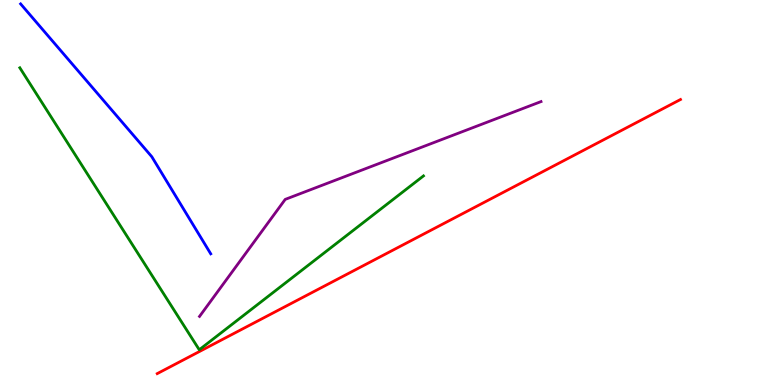[{'lines': ['blue', 'red'], 'intersections': []}, {'lines': ['green', 'red'], 'intersections': []}, {'lines': ['purple', 'red'], 'intersections': []}, {'lines': ['blue', 'green'], 'intersections': []}, {'lines': ['blue', 'purple'], 'intersections': []}, {'lines': ['green', 'purple'], 'intersections': []}]